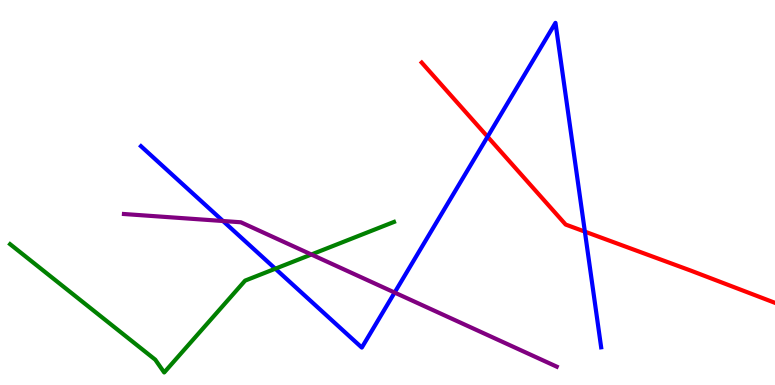[{'lines': ['blue', 'red'], 'intersections': [{'x': 6.29, 'y': 6.45}, {'x': 7.55, 'y': 3.98}]}, {'lines': ['green', 'red'], 'intersections': []}, {'lines': ['purple', 'red'], 'intersections': []}, {'lines': ['blue', 'green'], 'intersections': [{'x': 3.55, 'y': 3.02}]}, {'lines': ['blue', 'purple'], 'intersections': [{'x': 2.88, 'y': 4.26}, {'x': 5.09, 'y': 2.4}]}, {'lines': ['green', 'purple'], 'intersections': [{'x': 4.02, 'y': 3.39}]}]